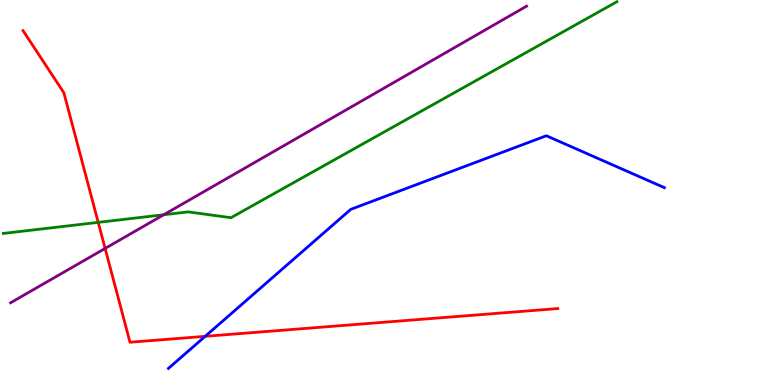[{'lines': ['blue', 'red'], 'intersections': [{'x': 2.65, 'y': 1.26}]}, {'lines': ['green', 'red'], 'intersections': [{'x': 1.27, 'y': 4.22}]}, {'lines': ['purple', 'red'], 'intersections': [{'x': 1.36, 'y': 3.55}]}, {'lines': ['blue', 'green'], 'intersections': []}, {'lines': ['blue', 'purple'], 'intersections': []}, {'lines': ['green', 'purple'], 'intersections': [{'x': 2.11, 'y': 4.42}]}]